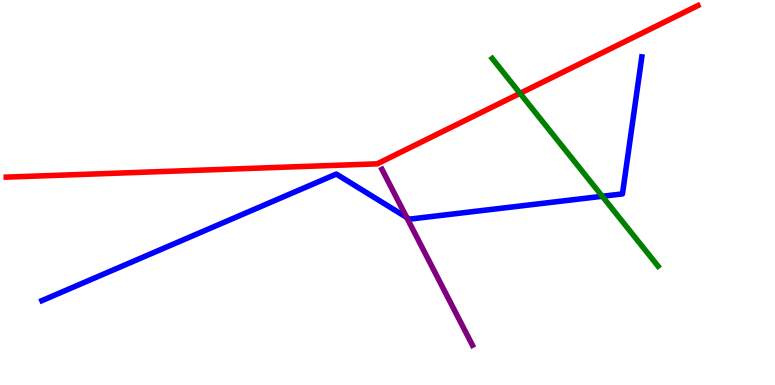[{'lines': ['blue', 'red'], 'intersections': []}, {'lines': ['green', 'red'], 'intersections': [{'x': 6.71, 'y': 7.58}]}, {'lines': ['purple', 'red'], 'intersections': []}, {'lines': ['blue', 'green'], 'intersections': [{'x': 7.77, 'y': 4.9}]}, {'lines': ['blue', 'purple'], 'intersections': [{'x': 5.25, 'y': 4.35}]}, {'lines': ['green', 'purple'], 'intersections': []}]